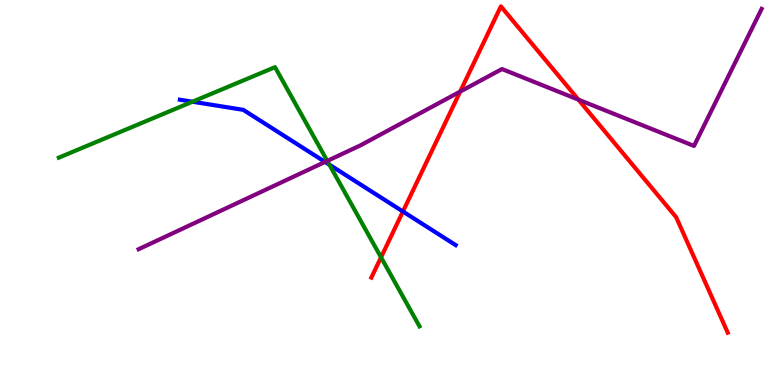[{'lines': ['blue', 'red'], 'intersections': [{'x': 5.2, 'y': 4.51}]}, {'lines': ['green', 'red'], 'intersections': [{'x': 4.92, 'y': 3.32}]}, {'lines': ['purple', 'red'], 'intersections': [{'x': 5.94, 'y': 7.62}, {'x': 7.46, 'y': 7.41}]}, {'lines': ['blue', 'green'], 'intersections': [{'x': 2.48, 'y': 7.36}, {'x': 4.25, 'y': 5.72}]}, {'lines': ['blue', 'purple'], 'intersections': [{'x': 4.19, 'y': 5.79}]}, {'lines': ['green', 'purple'], 'intersections': [{'x': 4.22, 'y': 5.82}]}]